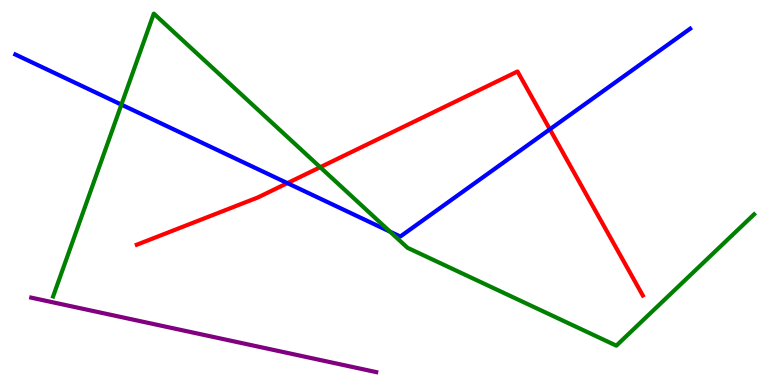[{'lines': ['blue', 'red'], 'intersections': [{'x': 3.71, 'y': 5.24}, {'x': 7.09, 'y': 6.64}]}, {'lines': ['green', 'red'], 'intersections': [{'x': 4.13, 'y': 5.66}]}, {'lines': ['purple', 'red'], 'intersections': []}, {'lines': ['blue', 'green'], 'intersections': [{'x': 1.57, 'y': 7.28}, {'x': 5.03, 'y': 3.98}]}, {'lines': ['blue', 'purple'], 'intersections': []}, {'lines': ['green', 'purple'], 'intersections': []}]